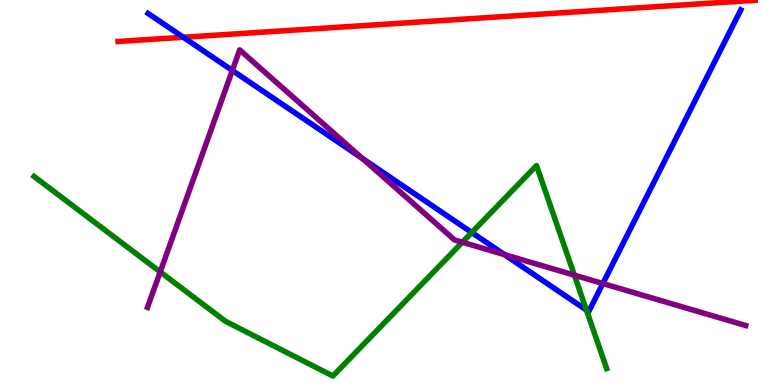[{'lines': ['blue', 'red'], 'intersections': [{'x': 2.37, 'y': 9.03}]}, {'lines': ['green', 'red'], 'intersections': []}, {'lines': ['purple', 'red'], 'intersections': []}, {'lines': ['blue', 'green'], 'intersections': [{'x': 6.09, 'y': 3.96}, {'x': 7.57, 'y': 1.95}]}, {'lines': ['blue', 'purple'], 'intersections': [{'x': 3.0, 'y': 8.17}, {'x': 4.68, 'y': 5.88}, {'x': 6.51, 'y': 3.39}, {'x': 7.78, 'y': 2.64}]}, {'lines': ['green', 'purple'], 'intersections': [{'x': 2.07, 'y': 2.94}, {'x': 5.97, 'y': 3.71}, {'x': 7.41, 'y': 2.85}]}]